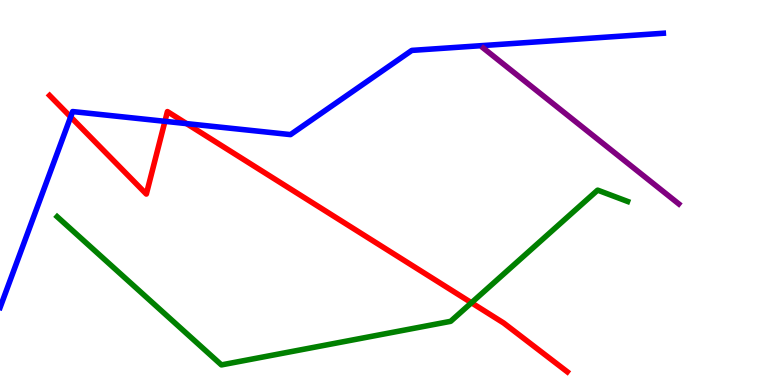[{'lines': ['blue', 'red'], 'intersections': [{'x': 0.912, 'y': 6.96}, {'x': 2.13, 'y': 6.85}, {'x': 2.41, 'y': 6.79}]}, {'lines': ['green', 'red'], 'intersections': [{'x': 6.08, 'y': 2.14}]}, {'lines': ['purple', 'red'], 'intersections': []}, {'lines': ['blue', 'green'], 'intersections': []}, {'lines': ['blue', 'purple'], 'intersections': []}, {'lines': ['green', 'purple'], 'intersections': []}]